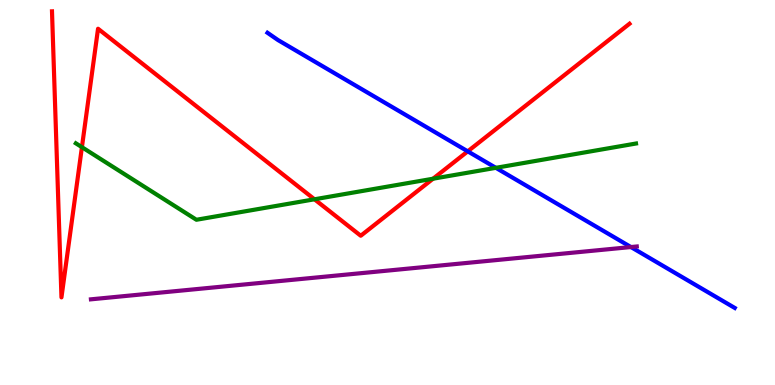[{'lines': ['blue', 'red'], 'intersections': [{'x': 6.04, 'y': 6.07}]}, {'lines': ['green', 'red'], 'intersections': [{'x': 1.06, 'y': 6.18}, {'x': 4.06, 'y': 4.82}, {'x': 5.59, 'y': 5.36}]}, {'lines': ['purple', 'red'], 'intersections': []}, {'lines': ['blue', 'green'], 'intersections': [{'x': 6.4, 'y': 5.64}]}, {'lines': ['blue', 'purple'], 'intersections': [{'x': 8.14, 'y': 3.58}]}, {'lines': ['green', 'purple'], 'intersections': []}]